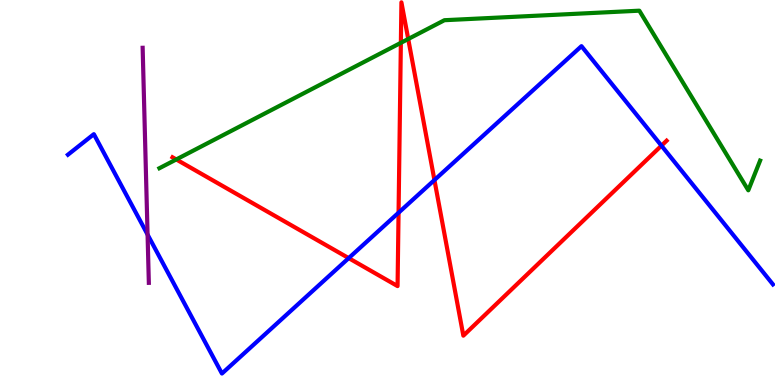[{'lines': ['blue', 'red'], 'intersections': [{'x': 4.5, 'y': 3.3}, {'x': 5.14, 'y': 4.48}, {'x': 5.61, 'y': 5.32}, {'x': 8.53, 'y': 6.22}]}, {'lines': ['green', 'red'], 'intersections': [{'x': 2.27, 'y': 5.86}, {'x': 5.17, 'y': 8.89}, {'x': 5.27, 'y': 8.99}]}, {'lines': ['purple', 'red'], 'intersections': []}, {'lines': ['blue', 'green'], 'intersections': []}, {'lines': ['blue', 'purple'], 'intersections': [{'x': 1.9, 'y': 3.91}]}, {'lines': ['green', 'purple'], 'intersections': []}]